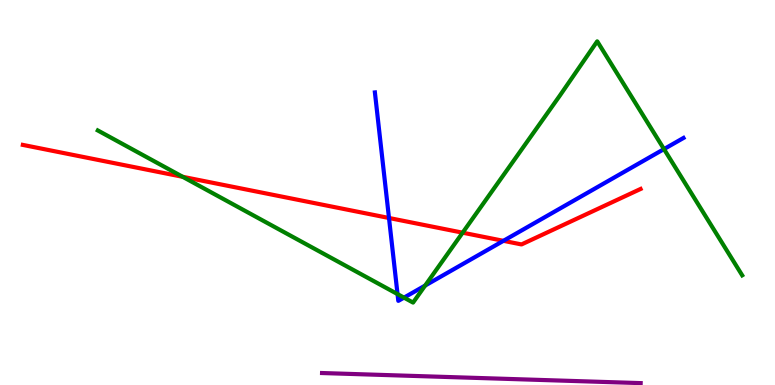[{'lines': ['blue', 'red'], 'intersections': [{'x': 5.02, 'y': 4.34}, {'x': 6.5, 'y': 3.74}]}, {'lines': ['green', 'red'], 'intersections': [{'x': 2.36, 'y': 5.41}, {'x': 5.97, 'y': 3.96}]}, {'lines': ['purple', 'red'], 'intersections': []}, {'lines': ['blue', 'green'], 'intersections': [{'x': 5.13, 'y': 2.36}, {'x': 5.21, 'y': 2.27}, {'x': 5.49, 'y': 2.58}, {'x': 8.57, 'y': 6.13}]}, {'lines': ['blue', 'purple'], 'intersections': []}, {'lines': ['green', 'purple'], 'intersections': []}]